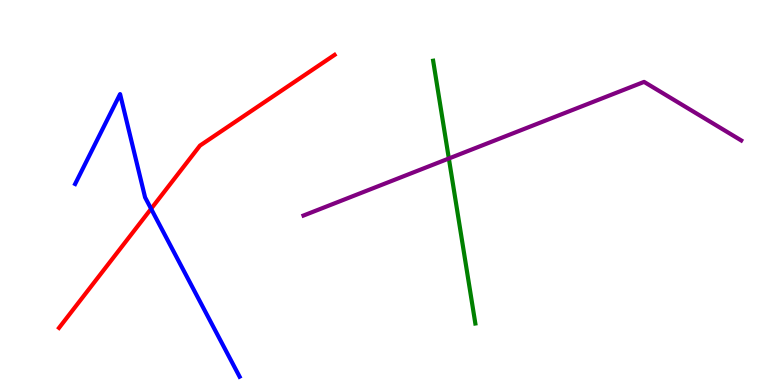[{'lines': ['blue', 'red'], 'intersections': [{'x': 1.95, 'y': 4.58}]}, {'lines': ['green', 'red'], 'intersections': []}, {'lines': ['purple', 'red'], 'intersections': []}, {'lines': ['blue', 'green'], 'intersections': []}, {'lines': ['blue', 'purple'], 'intersections': []}, {'lines': ['green', 'purple'], 'intersections': [{'x': 5.79, 'y': 5.88}]}]